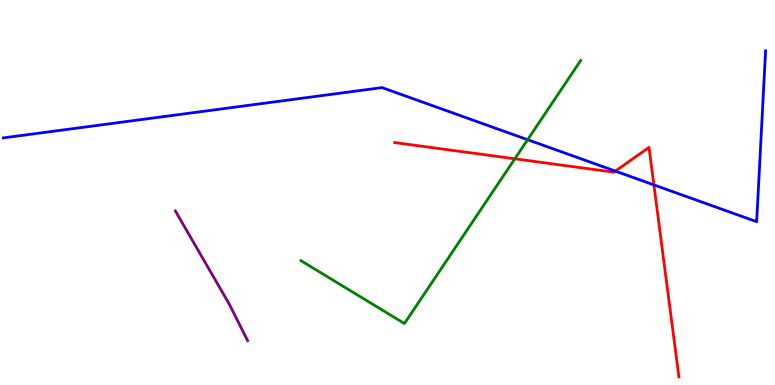[{'lines': ['blue', 'red'], 'intersections': [{'x': 7.94, 'y': 5.56}, {'x': 8.44, 'y': 5.2}]}, {'lines': ['green', 'red'], 'intersections': [{'x': 6.64, 'y': 5.88}]}, {'lines': ['purple', 'red'], 'intersections': []}, {'lines': ['blue', 'green'], 'intersections': [{'x': 6.81, 'y': 6.37}]}, {'lines': ['blue', 'purple'], 'intersections': []}, {'lines': ['green', 'purple'], 'intersections': []}]